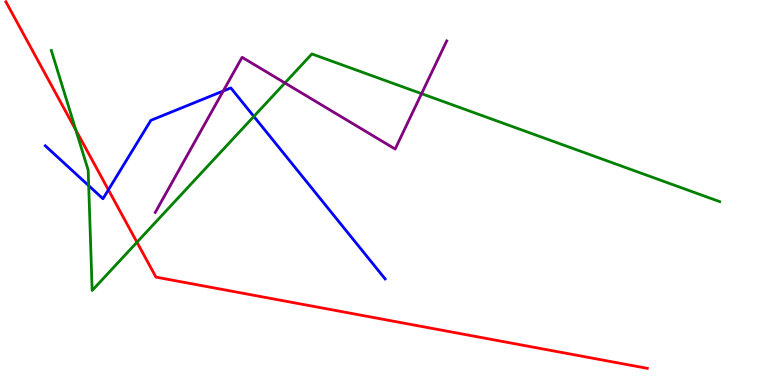[{'lines': ['blue', 'red'], 'intersections': [{'x': 1.4, 'y': 5.07}]}, {'lines': ['green', 'red'], 'intersections': [{'x': 0.979, 'y': 6.62}, {'x': 1.77, 'y': 3.71}]}, {'lines': ['purple', 'red'], 'intersections': []}, {'lines': ['blue', 'green'], 'intersections': [{'x': 1.14, 'y': 5.18}, {'x': 3.28, 'y': 6.98}]}, {'lines': ['blue', 'purple'], 'intersections': [{'x': 2.88, 'y': 7.64}]}, {'lines': ['green', 'purple'], 'intersections': [{'x': 3.68, 'y': 7.85}, {'x': 5.44, 'y': 7.57}]}]